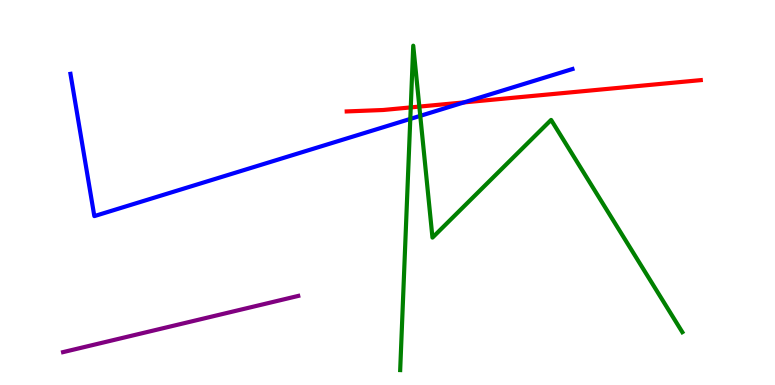[{'lines': ['blue', 'red'], 'intersections': [{'x': 5.99, 'y': 7.34}]}, {'lines': ['green', 'red'], 'intersections': [{'x': 5.3, 'y': 7.21}, {'x': 5.41, 'y': 7.23}]}, {'lines': ['purple', 'red'], 'intersections': []}, {'lines': ['blue', 'green'], 'intersections': [{'x': 5.29, 'y': 6.91}, {'x': 5.42, 'y': 6.99}]}, {'lines': ['blue', 'purple'], 'intersections': []}, {'lines': ['green', 'purple'], 'intersections': []}]